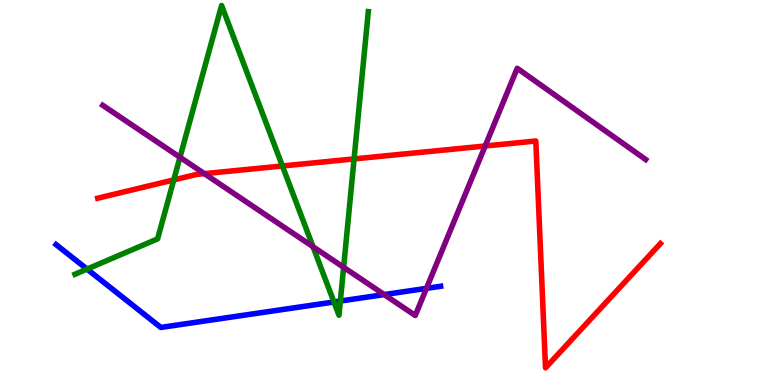[{'lines': ['blue', 'red'], 'intersections': []}, {'lines': ['green', 'red'], 'intersections': [{'x': 2.24, 'y': 5.33}, {'x': 3.64, 'y': 5.69}, {'x': 4.57, 'y': 5.87}]}, {'lines': ['purple', 'red'], 'intersections': [{'x': 2.64, 'y': 5.49}, {'x': 6.26, 'y': 6.21}]}, {'lines': ['blue', 'green'], 'intersections': [{'x': 1.12, 'y': 3.01}, {'x': 4.31, 'y': 2.16}, {'x': 4.39, 'y': 2.18}]}, {'lines': ['blue', 'purple'], 'intersections': [{'x': 4.96, 'y': 2.35}, {'x': 5.5, 'y': 2.51}]}, {'lines': ['green', 'purple'], 'intersections': [{'x': 2.32, 'y': 5.92}, {'x': 4.04, 'y': 3.59}, {'x': 4.43, 'y': 3.06}]}]